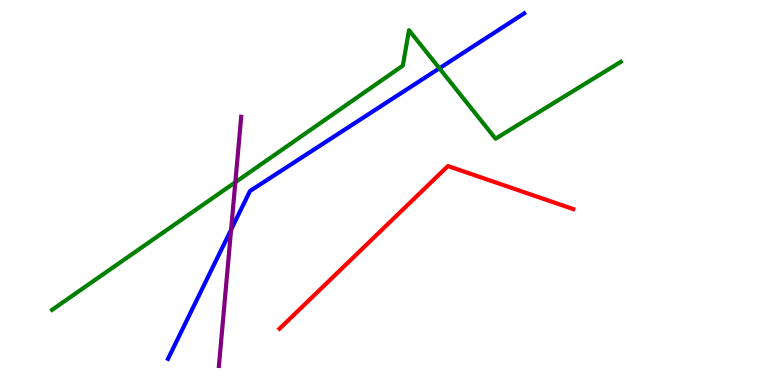[{'lines': ['blue', 'red'], 'intersections': []}, {'lines': ['green', 'red'], 'intersections': []}, {'lines': ['purple', 'red'], 'intersections': []}, {'lines': ['blue', 'green'], 'intersections': [{'x': 5.67, 'y': 8.23}]}, {'lines': ['blue', 'purple'], 'intersections': [{'x': 2.98, 'y': 4.03}]}, {'lines': ['green', 'purple'], 'intersections': [{'x': 3.04, 'y': 5.27}]}]